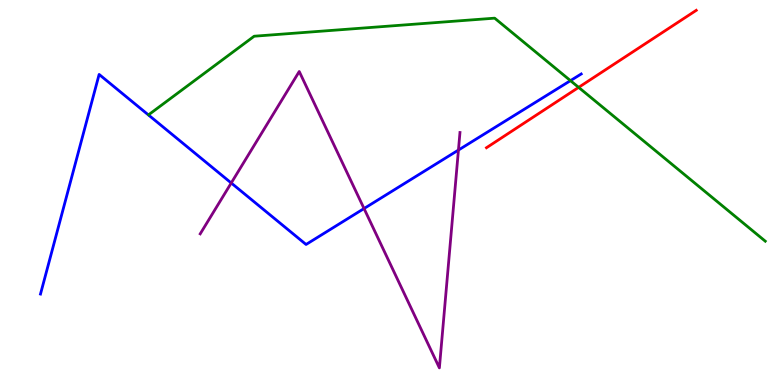[{'lines': ['blue', 'red'], 'intersections': []}, {'lines': ['green', 'red'], 'intersections': [{'x': 7.47, 'y': 7.73}]}, {'lines': ['purple', 'red'], 'intersections': []}, {'lines': ['blue', 'green'], 'intersections': [{'x': 7.36, 'y': 7.91}]}, {'lines': ['blue', 'purple'], 'intersections': [{'x': 2.98, 'y': 5.25}, {'x': 4.7, 'y': 4.58}, {'x': 5.92, 'y': 6.1}]}, {'lines': ['green', 'purple'], 'intersections': []}]